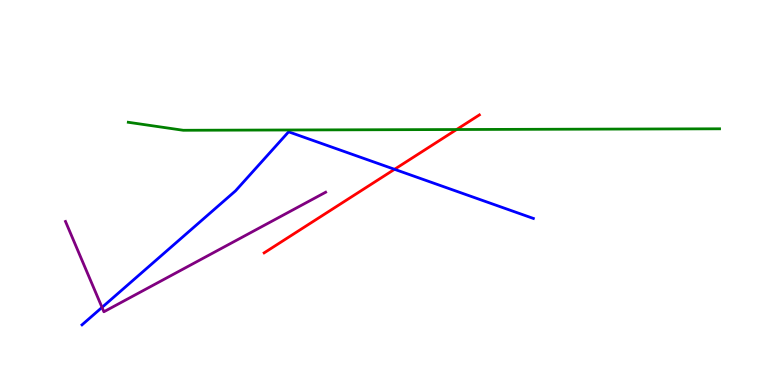[{'lines': ['blue', 'red'], 'intersections': [{'x': 5.09, 'y': 5.6}]}, {'lines': ['green', 'red'], 'intersections': [{'x': 5.89, 'y': 6.64}]}, {'lines': ['purple', 'red'], 'intersections': []}, {'lines': ['blue', 'green'], 'intersections': []}, {'lines': ['blue', 'purple'], 'intersections': [{'x': 1.32, 'y': 2.02}]}, {'lines': ['green', 'purple'], 'intersections': []}]